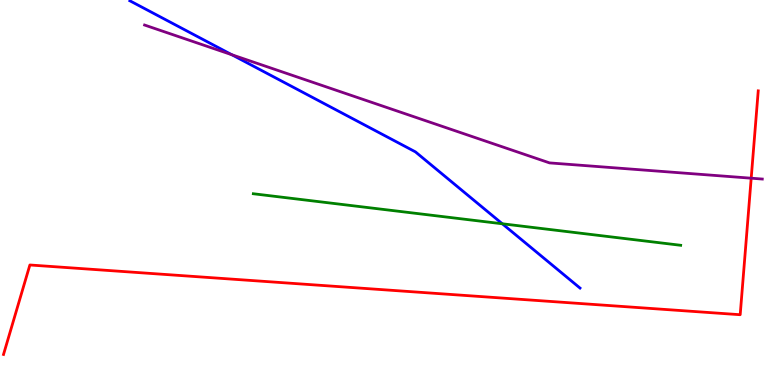[{'lines': ['blue', 'red'], 'intersections': []}, {'lines': ['green', 'red'], 'intersections': []}, {'lines': ['purple', 'red'], 'intersections': [{'x': 9.69, 'y': 5.37}]}, {'lines': ['blue', 'green'], 'intersections': [{'x': 6.48, 'y': 4.19}]}, {'lines': ['blue', 'purple'], 'intersections': [{'x': 2.99, 'y': 8.58}]}, {'lines': ['green', 'purple'], 'intersections': []}]